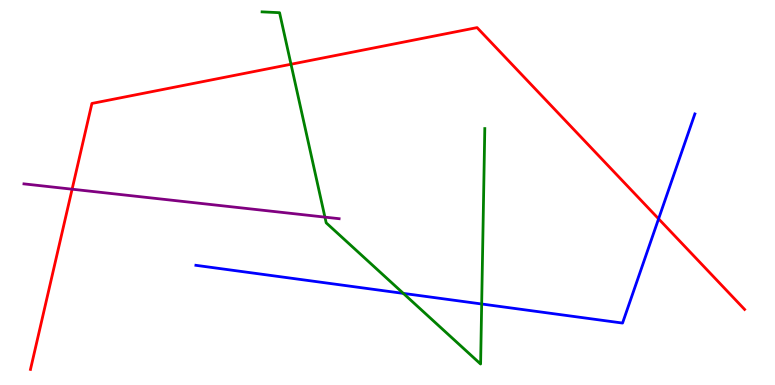[{'lines': ['blue', 'red'], 'intersections': [{'x': 8.5, 'y': 4.32}]}, {'lines': ['green', 'red'], 'intersections': [{'x': 3.75, 'y': 8.33}]}, {'lines': ['purple', 'red'], 'intersections': [{'x': 0.93, 'y': 5.09}]}, {'lines': ['blue', 'green'], 'intersections': [{'x': 5.2, 'y': 2.38}, {'x': 6.22, 'y': 2.1}]}, {'lines': ['blue', 'purple'], 'intersections': []}, {'lines': ['green', 'purple'], 'intersections': [{'x': 4.19, 'y': 4.36}]}]